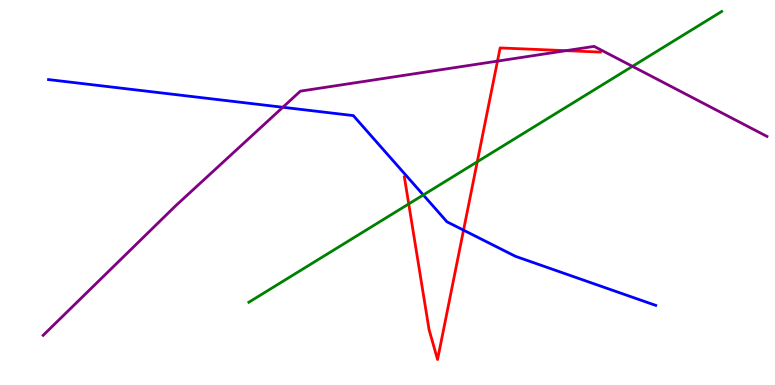[{'lines': ['blue', 'red'], 'intersections': [{'x': 5.98, 'y': 4.02}]}, {'lines': ['green', 'red'], 'intersections': [{'x': 5.27, 'y': 4.7}, {'x': 6.16, 'y': 5.8}]}, {'lines': ['purple', 'red'], 'intersections': [{'x': 6.42, 'y': 8.41}, {'x': 7.3, 'y': 8.68}]}, {'lines': ['blue', 'green'], 'intersections': [{'x': 5.46, 'y': 4.94}]}, {'lines': ['blue', 'purple'], 'intersections': [{'x': 3.65, 'y': 7.21}]}, {'lines': ['green', 'purple'], 'intersections': [{'x': 8.16, 'y': 8.28}]}]